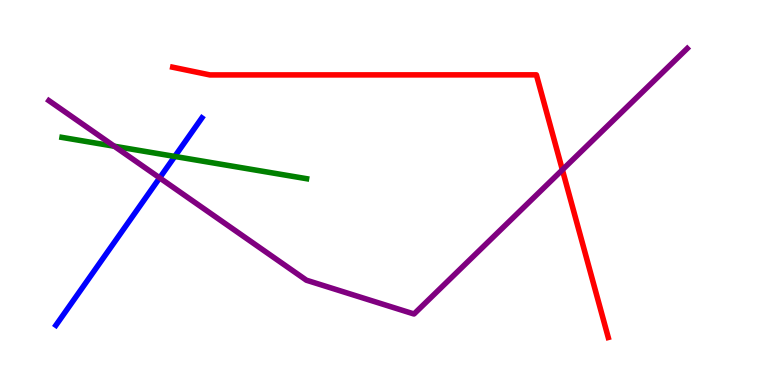[{'lines': ['blue', 'red'], 'intersections': []}, {'lines': ['green', 'red'], 'intersections': []}, {'lines': ['purple', 'red'], 'intersections': [{'x': 7.26, 'y': 5.59}]}, {'lines': ['blue', 'green'], 'intersections': [{'x': 2.26, 'y': 5.94}]}, {'lines': ['blue', 'purple'], 'intersections': [{'x': 2.06, 'y': 5.38}]}, {'lines': ['green', 'purple'], 'intersections': [{'x': 1.47, 'y': 6.2}]}]